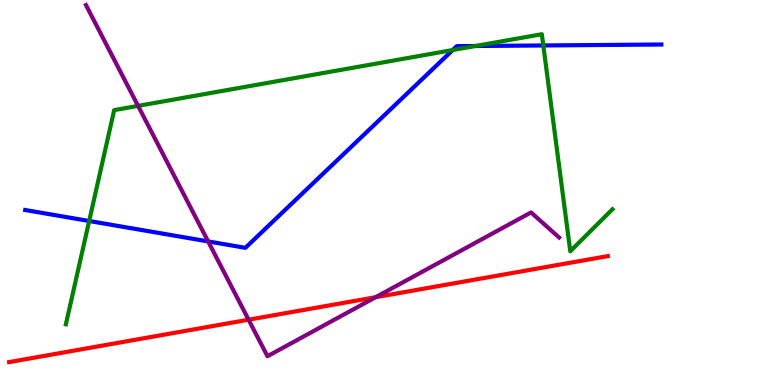[{'lines': ['blue', 'red'], 'intersections': []}, {'lines': ['green', 'red'], 'intersections': []}, {'lines': ['purple', 'red'], 'intersections': [{'x': 3.21, 'y': 1.7}, {'x': 4.85, 'y': 2.28}]}, {'lines': ['blue', 'green'], 'intersections': [{'x': 1.15, 'y': 4.26}, {'x': 5.84, 'y': 8.7}, {'x': 6.13, 'y': 8.81}, {'x': 7.01, 'y': 8.82}]}, {'lines': ['blue', 'purple'], 'intersections': [{'x': 2.69, 'y': 3.73}]}, {'lines': ['green', 'purple'], 'intersections': [{'x': 1.78, 'y': 7.25}]}]